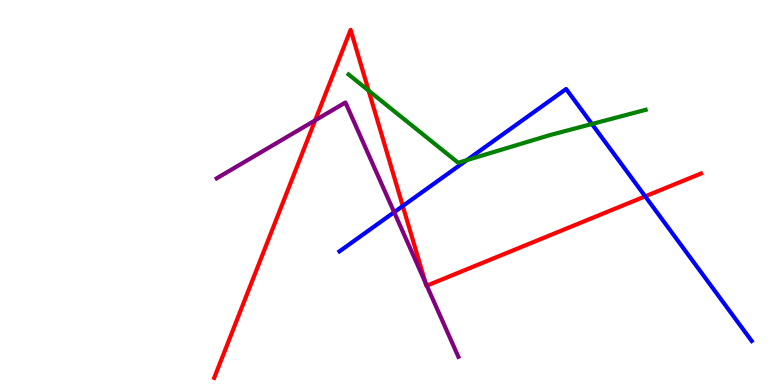[{'lines': ['blue', 'red'], 'intersections': [{'x': 5.2, 'y': 4.65}, {'x': 8.33, 'y': 4.9}]}, {'lines': ['green', 'red'], 'intersections': [{'x': 4.76, 'y': 7.65}]}, {'lines': ['purple', 'red'], 'intersections': [{'x': 4.07, 'y': 6.87}, {'x': 5.49, 'y': 2.66}, {'x': 5.51, 'y': 2.58}]}, {'lines': ['blue', 'green'], 'intersections': [{'x': 6.02, 'y': 5.84}, {'x': 7.64, 'y': 6.78}]}, {'lines': ['blue', 'purple'], 'intersections': [{'x': 5.09, 'y': 4.49}]}, {'lines': ['green', 'purple'], 'intersections': []}]